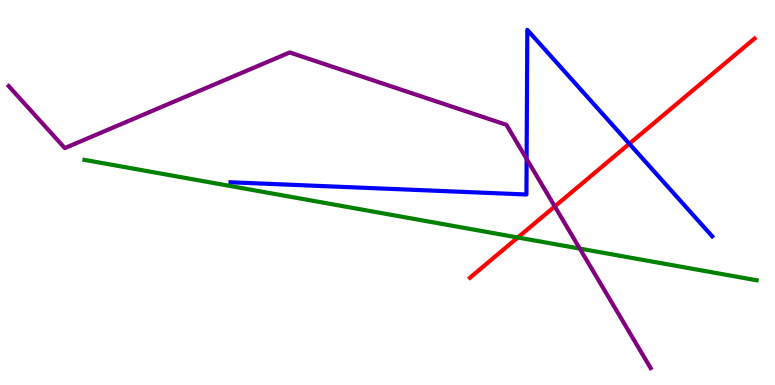[{'lines': ['blue', 'red'], 'intersections': [{'x': 8.12, 'y': 6.27}]}, {'lines': ['green', 'red'], 'intersections': [{'x': 6.68, 'y': 3.83}]}, {'lines': ['purple', 'red'], 'intersections': [{'x': 7.16, 'y': 4.64}]}, {'lines': ['blue', 'green'], 'intersections': []}, {'lines': ['blue', 'purple'], 'intersections': [{'x': 6.8, 'y': 5.87}]}, {'lines': ['green', 'purple'], 'intersections': [{'x': 7.48, 'y': 3.54}]}]